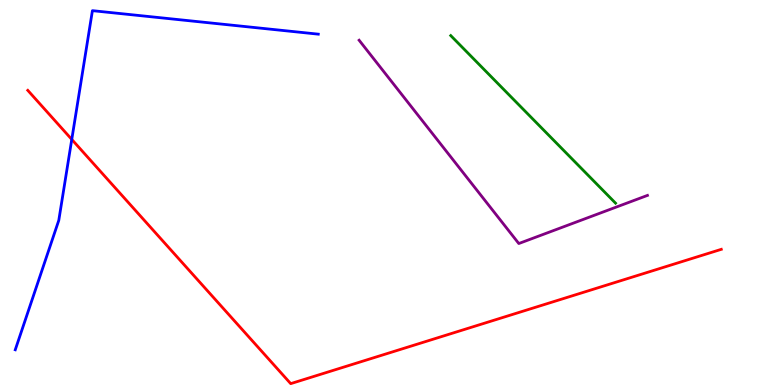[{'lines': ['blue', 'red'], 'intersections': [{'x': 0.926, 'y': 6.38}]}, {'lines': ['green', 'red'], 'intersections': []}, {'lines': ['purple', 'red'], 'intersections': []}, {'lines': ['blue', 'green'], 'intersections': []}, {'lines': ['blue', 'purple'], 'intersections': []}, {'lines': ['green', 'purple'], 'intersections': []}]